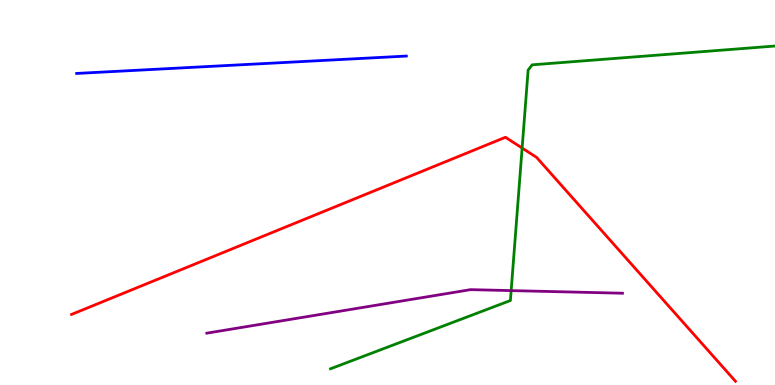[{'lines': ['blue', 'red'], 'intersections': []}, {'lines': ['green', 'red'], 'intersections': [{'x': 6.74, 'y': 6.15}]}, {'lines': ['purple', 'red'], 'intersections': []}, {'lines': ['blue', 'green'], 'intersections': []}, {'lines': ['blue', 'purple'], 'intersections': []}, {'lines': ['green', 'purple'], 'intersections': [{'x': 6.6, 'y': 2.45}]}]